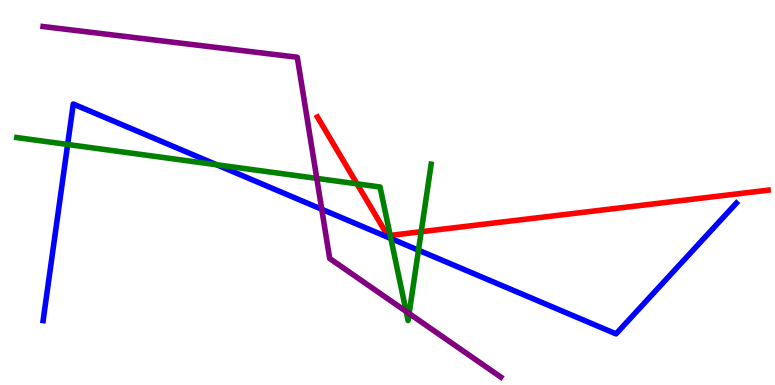[{'lines': ['blue', 'red'], 'intersections': []}, {'lines': ['green', 'red'], 'intersections': [{'x': 4.61, 'y': 5.22}, {'x': 5.04, 'y': 3.89}, {'x': 5.43, 'y': 3.98}]}, {'lines': ['purple', 'red'], 'intersections': []}, {'lines': ['blue', 'green'], 'intersections': [{'x': 0.873, 'y': 6.25}, {'x': 2.8, 'y': 5.72}, {'x': 5.04, 'y': 3.8}, {'x': 5.4, 'y': 3.5}]}, {'lines': ['blue', 'purple'], 'intersections': [{'x': 4.15, 'y': 4.56}]}, {'lines': ['green', 'purple'], 'intersections': [{'x': 4.09, 'y': 5.37}, {'x': 5.24, 'y': 1.91}, {'x': 5.28, 'y': 1.86}]}]